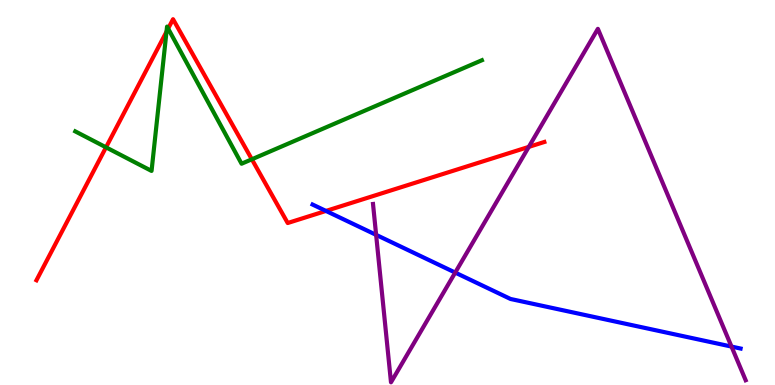[{'lines': ['blue', 'red'], 'intersections': [{'x': 4.21, 'y': 4.52}]}, {'lines': ['green', 'red'], 'intersections': [{'x': 1.37, 'y': 6.17}, {'x': 2.15, 'y': 9.18}, {'x': 2.17, 'y': 9.26}, {'x': 3.25, 'y': 5.86}]}, {'lines': ['purple', 'red'], 'intersections': [{'x': 6.82, 'y': 6.18}]}, {'lines': ['blue', 'green'], 'intersections': []}, {'lines': ['blue', 'purple'], 'intersections': [{'x': 4.85, 'y': 3.9}, {'x': 5.87, 'y': 2.92}, {'x': 9.44, 'y': 0.998}]}, {'lines': ['green', 'purple'], 'intersections': []}]